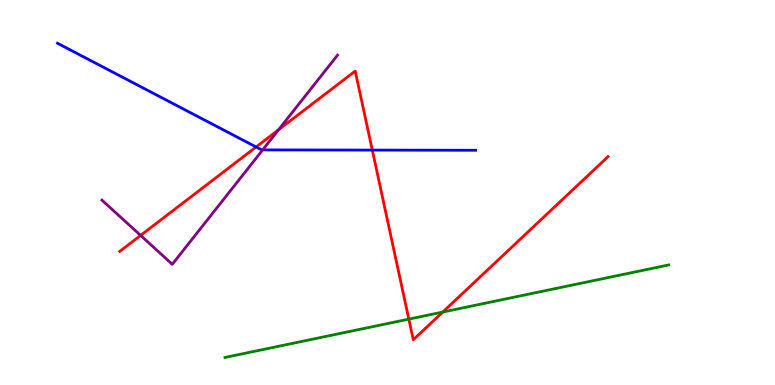[{'lines': ['blue', 'red'], 'intersections': [{'x': 3.3, 'y': 6.18}, {'x': 4.8, 'y': 6.1}]}, {'lines': ['green', 'red'], 'intersections': [{'x': 5.28, 'y': 1.71}, {'x': 5.71, 'y': 1.89}]}, {'lines': ['purple', 'red'], 'intersections': [{'x': 1.81, 'y': 3.89}, {'x': 3.59, 'y': 6.63}]}, {'lines': ['blue', 'green'], 'intersections': []}, {'lines': ['blue', 'purple'], 'intersections': [{'x': 3.39, 'y': 6.11}]}, {'lines': ['green', 'purple'], 'intersections': []}]